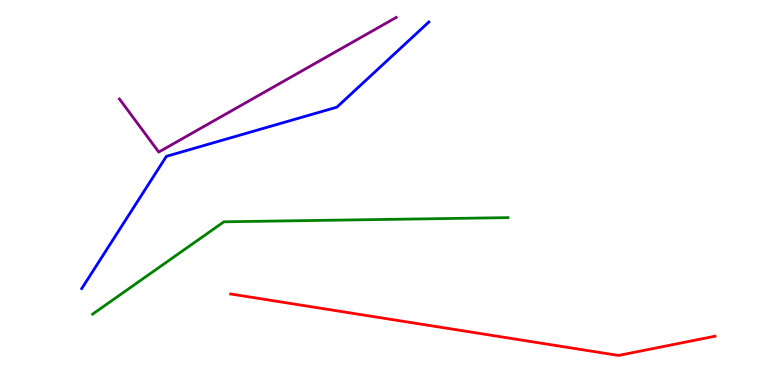[{'lines': ['blue', 'red'], 'intersections': []}, {'lines': ['green', 'red'], 'intersections': []}, {'lines': ['purple', 'red'], 'intersections': []}, {'lines': ['blue', 'green'], 'intersections': []}, {'lines': ['blue', 'purple'], 'intersections': []}, {'lines': ['green', 'purple'], 'intersections': []}]